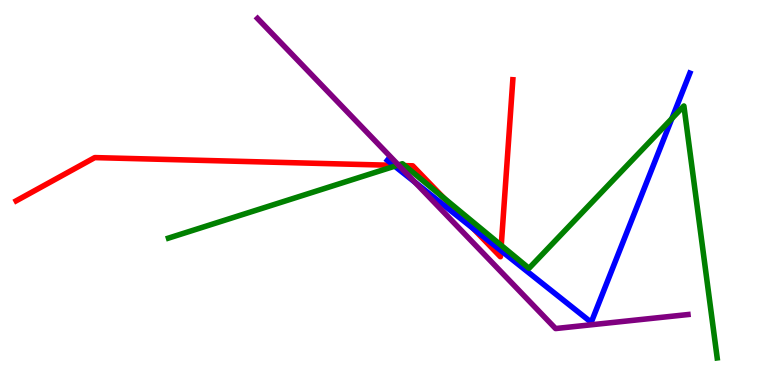[{'lines': ['blue', 'red'], 'intersections': [{'x': 5.08, 'y': 5.71}, {'x': 6.11, 'y': 4.06}, {'x': 6.46, 'y': 3.49}]}, {'lines': ['green', 'red'], 'intersections': [{'x': 5.12, 'y': 5.7}, {'x': 5.22, 'y': 5.7}, {'x': 5.72, 'y': 4.87}, {'x': 6.47, 'y': 3.63}]}, {'lines': ['purple', 'red'], 'intersections': [{'x': 5.15, 'y': 5.7}]}, {'lines': ['blue', 'green'], 'intersections': [{'x': 5.09, 'y': 5.68}, {'x': 8.67, 'y': 6.92}]}, {'lines': ['blue', 'purple'], 'intersections': [{'x': 5.35, 'y': 5.27}]}, {'lines': ['green', 'purple'], 'intersections': [{'x': 5.14, 'y': 5.71}]}]